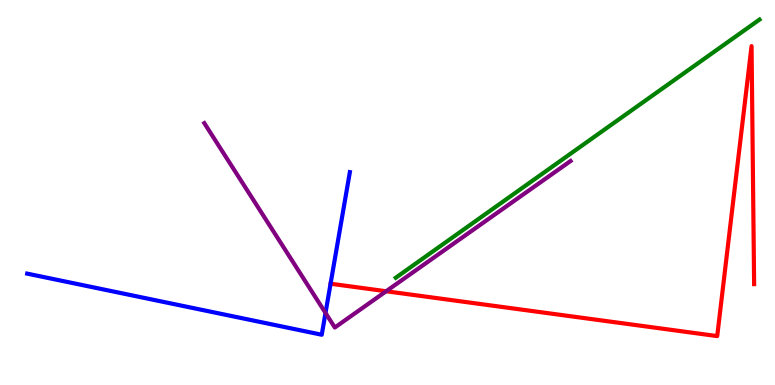[{'lines': ['blue', 'red'], 'intersections': []}, {'lines': ['green', 'red'], 'intersections': []}, {'lines': ['purple', 'red'], 'intersections': [{'x': 4.98, 'y': 2.44}]}, {'lines': ['blue', 'green'], 'intersections': []}, {'lines': ['blue', 'purple'], 'intersections': [{'x': 4.2, 'y': 1.87}]}, {'lines': ['green', 'purple'], 'intersections': []}]